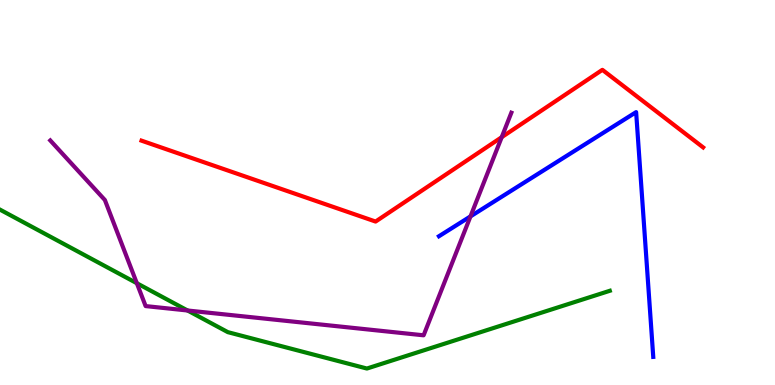[{'lines': ['blue', 'red'], 'intersections': []}, {'lines': ['green', 'red'], 'intersections': []}, {'lines': ['purple', 'red'], 'intersections': [{'x': 6.47, 'y': 6.44}]}, {'lines': ['blue', 'green'], 'intersections': []}, {'lines': ['blue', 'purple'], 'intersections': [{'x': 6.07, 'y': 4.38}]}, {'lines': ['green', 'purple'], 'intersections': [{'x': 1.77, 'y': 2.64}, {'x': 2.42, 'y': 1.94}]}]